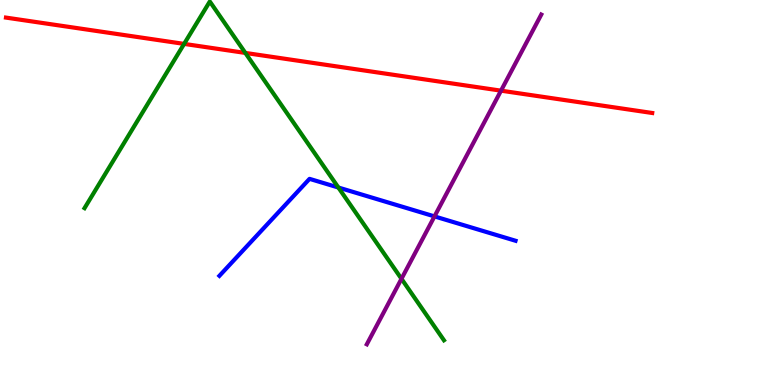[{'lines': ['blue', 'red'], 'intersections': []}, {'lines': ['green', 'red'], 'intersections': [{'x': 2.38, 'y': 8.86}, {'x': 3.17, 'y': 8.63}]}, {'lines': ['purple', 'red'], 'intersections': [{'x': 6.46, 'y': 7.65}]}, {'lines': ['blue', 'green'], 'intersections': [{'x': 4.37, 'y': 5.13}]}, {'lines': ['blue', 'purple'], 'intersections': [{'x': 5.61, 'y': 4.38}]}, {'lines': ['green', 'purple'], 'intersections': [{'x': 5.18, 'y': 2.76}]}]